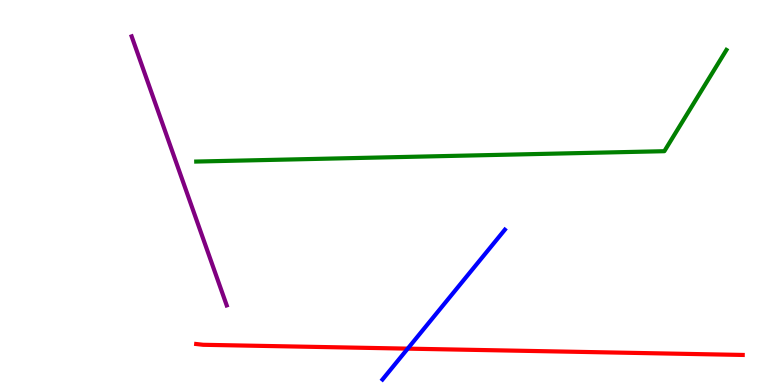[{'lines': ['blue', 'red'], 'intersections': [{'x': 5.26, 'y': 0.944}]}, {'lines': ['green', 'red'], 'intersections': []}, {'lines': ['purple', 'red'], 'intersections': []}, {'lines': ['blue', 'green'], 'intersections': []}, {'lines': ['blue', 'purple'], 'intersections': []}, {'lines': ['green', 'purple'], 'intersections': []}]